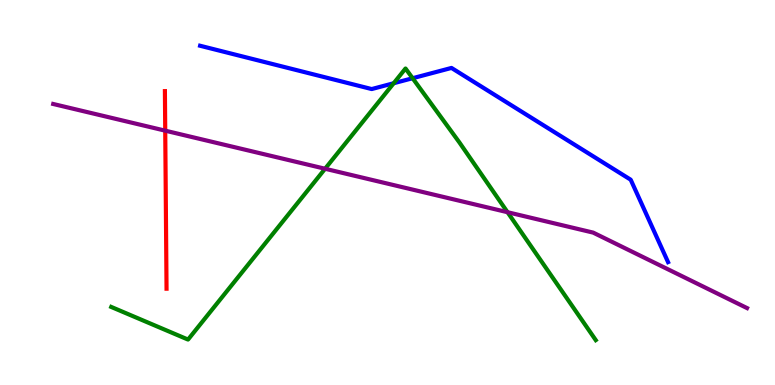[{'lines': ['blue', 'red'], 'intersections': []}, {'lines': ['green', 'red'], 'intersections': []}, {'lines': ['purple', 'red'], 'intersections': [{'x': 2.13, 'y': 6.61}]}, {'lines': ['blue', 'green'], 'intersections': [{'x': 5.08, 'y': 7.84}, {'x': 5.32, 'y': 7.97}]}, {'lines': ['blue', 'purple'], 'intersections': []}, {'lines': ['green', 'purple'], 'intersections': [{'x': 4.19, 'y': 5.62}, {'x': 6.55, 'y': 4.49}]}]